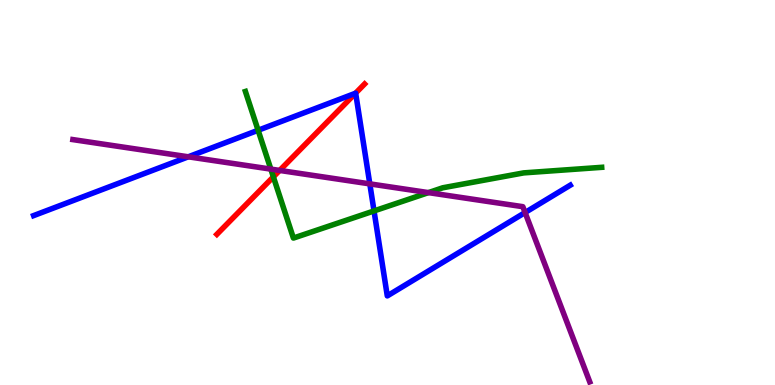[{'lines': ['blue', 'red'], 'intersections': [{'x': 4.59, 'y': 7.58}]}, {'lines': ['green', 'red'], 'intersections': [{'x': 3.53, 'y': 5.41}]}, {'lines': ['purple', 'red'], 'intersections': [{'x': 3.61, 'y': 5.57}]}, {'lines': ['blue', 'green'], 'intersections': [{'x': 3.33, 'y': 6.62}, {'x': 4.83, 'y': 4.52}]}, {'lines': ['blue', 'purple'], 'intersections': [{'x': 2.43, 'y': 5.93}, {'x': 4.77, 'y': 5.22}, {'x': 6.78, 'y': 4.48}]}, {'lines': ['green', 'purple'], 'intersections': [{'x': 3.49, 'y': 5.61}, {'x': 5.53, 'y': 5.0}]}]